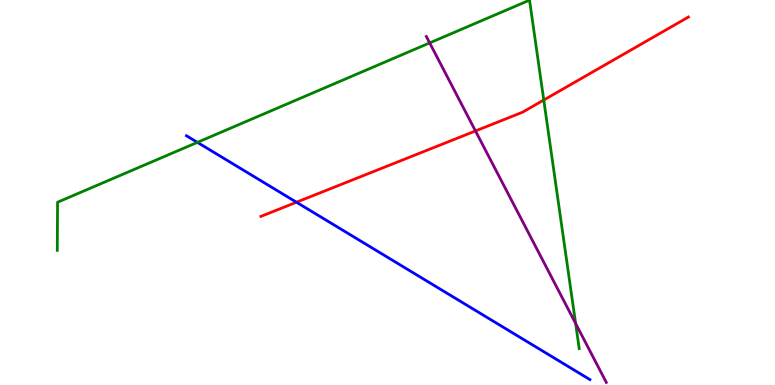[{'lines': ['blue', 'red'], 'intersections': [{'x': 3.83, 'y': 4.75}]}, {'lines': ['green', 'red'], 'intersections': [{'x': 7.02, 'y': 7.4}]}, {'lines': ['purple', 'red'], 'intersections': [{'x': 6.14, 'y': 6.6}]}, {'lines': ['blue', 'green'], 'intersections': [{'x': 2.55, 'y': 6.3}]}, {'lines': ['blue', 'purple'], 'intersections': []}, {'lines': ['green', 'purple'], 'intersections': [{'x': 5.54, 'y': 8.89}, {'x': 7.43, 'y': 1.6}]}]